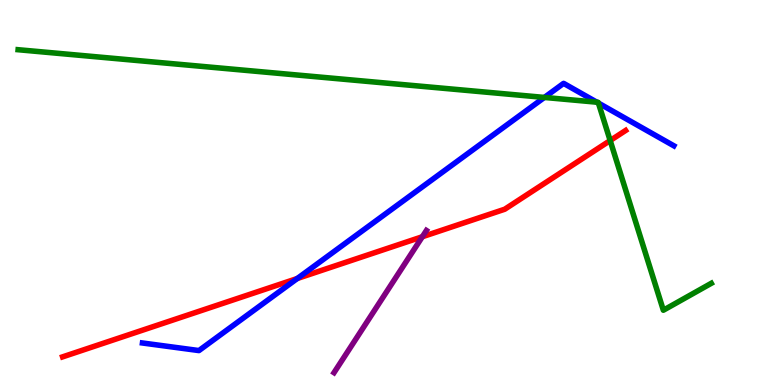[{'lines': ['blue', 'red'], 'intersections': [{'x': 3.84, 'y': 2.77}]}, {'lines': ['green', 'red'], 'intersections': [{'x': 7.87, 'y': 6.35}]}, {'lines': ['purple', 'red'], 'intersections': [{'x': 5.45, 'y': 3.85}]}, {'lines': ['blue', 'green'], 'intersections': [{'x': 7.02, 'y': 7.47}, {'x': 7.7, 'y': 7.35}, {'x': 7.72, 'y': 7.32}]}, {'lines': ['blue', 'purple'], 'intersections': []}, {'lines': ['green', 'purple'], 'intersections': []}]